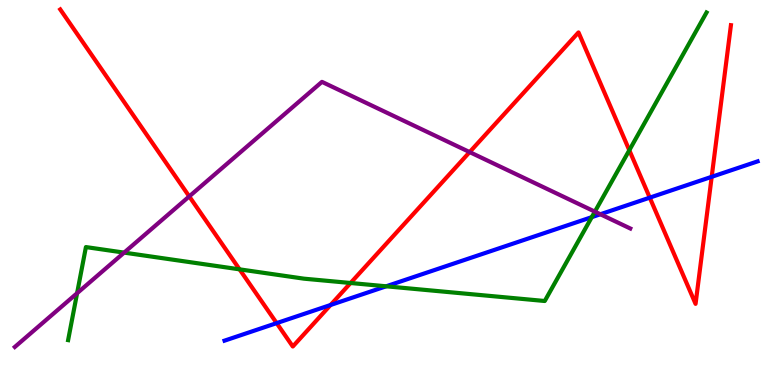[{'lines': ['blue', 'red'], 'intersections': [{'x': 3.57, 'y': 1.61}, {'x': 4.27, 'y': 2.08}, {'x': 8.38, 'y': 4.87}, {'x': 9.18, 'y': 5.41}]}, {'lines': ['green', 'red'], 'intersections': [{'x': 3.09, 'y': 3.0}, {'x': 4.52, 'y': 2.65}, {'x': 8.12, 'y': 6.1}]}, {'lines': ['purple', 'red'], 'intersections': [{'x': 2.44, 'y': 4.9}, {'x': 6.06, 'y': 6.05}]}, {'lines': ['blue', 'green'], 'intersections': [{'x': 4.98, 'y': 2.56}, {'x': 7.64, 'y': 4.36}]}, {'lines': ['blue', 'purple'], 'intersections': [{'x': 7.75, 'y': 4.43}]}, {'lines': ['green', 'purple'], 'intersections': [{'x': 0.995, 'y': 2.38}, {'x': 1.6, 'y': 3.44}, {'x': 7.68, 'y': 4.5}]}]